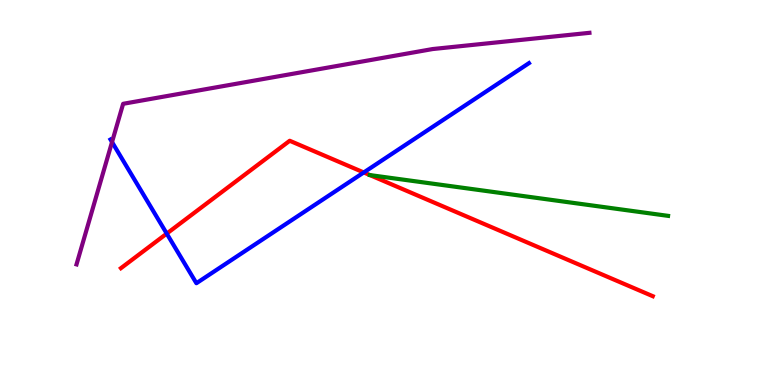[{'lines': ['blue', 'red'], 'intersections': [{'x': 2.15, 'y': 3.93}, {'x': 4.69, 'y': 5.52}]}, {'lines': ['green', 'red'], 'intersections': [{'x': 4.77, 'y': 5.45}]}, {'lines': ['purple', 'red'], 'intersections': []}, {'lines': ['blue', 'green'], 'intersections': []}, {'lines': ['blue', 'purple'], 'intersections': [{'x': 1.45, 'y': 6.31}]}, {'lines': ['green', 'purple'], 'intersections': []}]